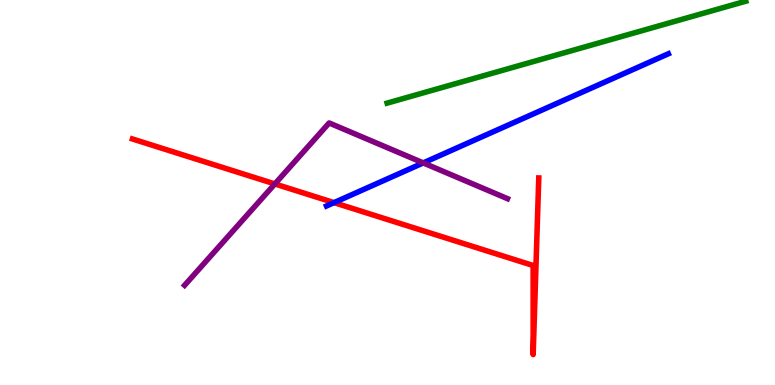[{'lines': ['blue', 'red'], 'intersections': [{'x': 4.31, 'y': 4.74}]}, {'lines': ['green', 'red'], 'intersections': []}, {'lines': ['purple', 'red'], 'intersections': [{'x': 3.55, 'y': 5.22}]}, {'lines': ['blue', 'green'], 'intersections': []}, {'lines': ['blue', 'purple'], 'intersections': [{'x': 5.46, 'y': 5.77}]}, {'lines': ['green', 'purple'], 'intersections': []}]